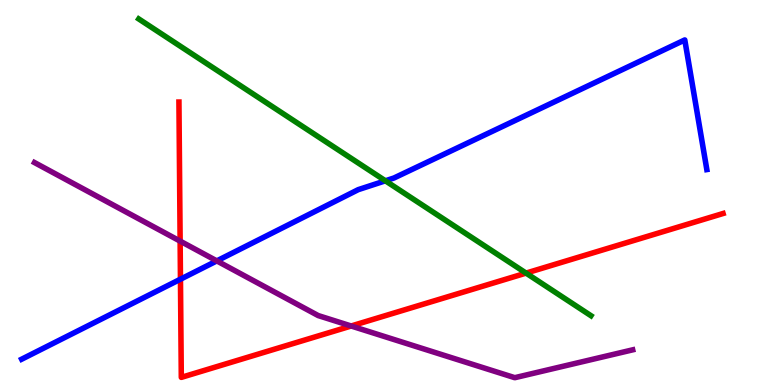[{'lines': ['blue', 'red'], 'intersections': [{'x': 2.33, 'y': 2.75}]}, {'lines': ['green', 'red'], 'intersections': [{'x': 6.79, 'y': 2.91}]}, {'lines': ['purple', 'red'], 'intersections': [{'x': 2.32, 'y': 3.74}, {'x': 4.53, 'y': 1.53}]}, {'lines': ['blue', 'green'], 'intersections': [{'x': 4.97, 'y': 5.3}]}, {'lines': ['blue', 'purple'], 'intersections': [{'x': 2.8, 'y': 3.22}]}, {'lines': ['green', 'purple'], 'intersections': []}]